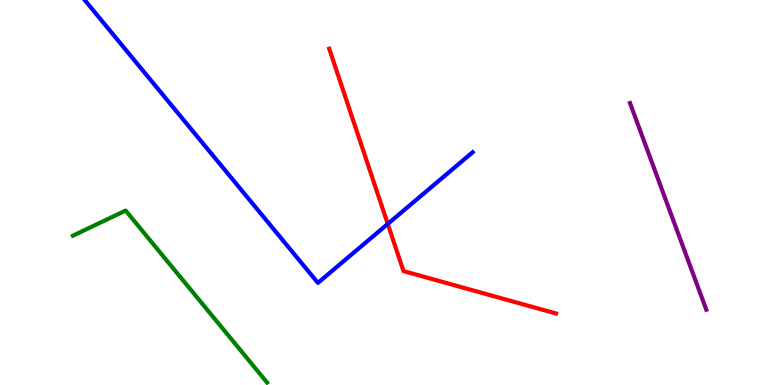[{'lines': ['blue', 'red'], 'intersections': [{'x': 5.0, 'y': 4.18}]}, {'lines': ['green', 'red'], 'intersections': []}, {'lines': ['purple', 'red'], 'intersections': []}, {'lines': ['blue', 'green'], 'intersections': []}, {'lines': ['blue', 'purple'], 'intersections': []}, {'lines': ['green', 'purple'], 'intersections': []}]